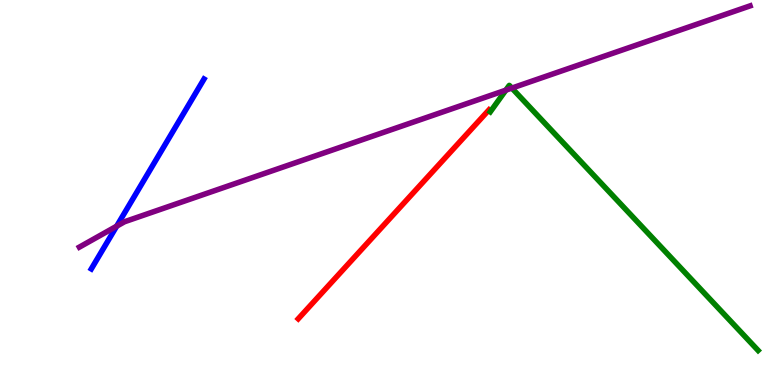[{'lines': ['blue', 'red'], 'intersections': []}, {'lines': ['green', 'red'], 'intersections': []}, {'lines': ['purple', 'red'], 'intersections': []}, {'lines': ['blue', 'green'], 'intersections': []}, {'lines': ['blue', 'purple'], 'intersections': [{'x': 1.51, 'y': 4.13}]}, {'lines': ['green', 'purple'], 'intersections': [{'x': 6.53, 'y': 7.66}, {'x': 6.6, 'y': 7.71}]}]